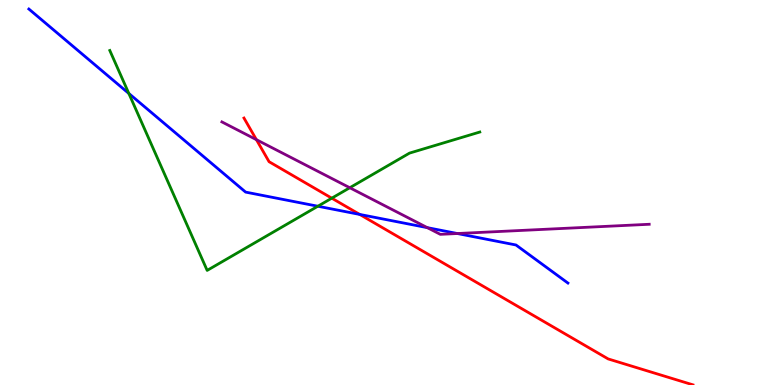[{'lines': ['blue', 'red'], 'intersections': [{'x': 4.64, 'y': 4.43}]}, {'lines': ['green', 'red'], 'intersections': [{'x': 4.28, 'y': 4.85}]}, {'lines': ['purple', 'red'], 'intersections': [{'x': 3.31, 'y': 6.37}]}, {'lines': ['blue', 'green'], 'intersections': [{'x': 1.66, 'y': 7.57}, {'x': 4.1, 'y': 4.64}]}, {'lines': ['blue', 'purple'], 'intersections': [{'x': 5.51, 'y': 4.09}, {'x': 5.9, 'y': 3.93}]}, {'lines': ['green', 'purple'], 'intersections': [{'x': 4.51, 'y': 5.12}]}]